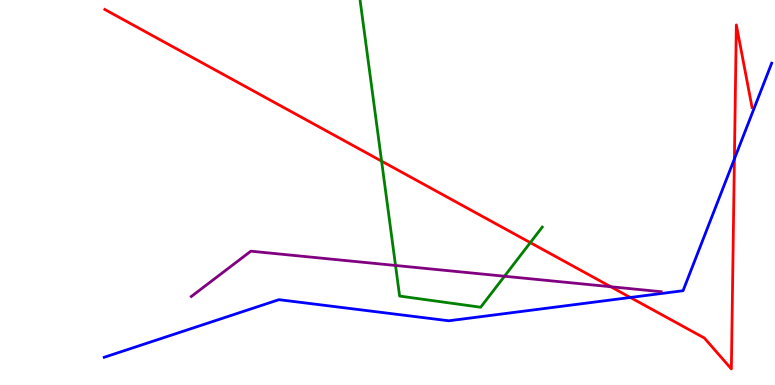[{'lines': ['blue', 'red'], 'intersections': [{'x': 8.13, 'y': 2.27}, {'x': 9.48, 'y': 5.87}]}, {'lines': ['green', 'red'], 'intersections': [{'x': 4.92, 'y': 5.81}, {'x': 6.84, 'y': 3.7}]}, {'lines': ['purple', 'red'], 'intersections': [{'x': 7.88, 'y': 2.55}]}, {'lines': ['blue', 'green'], 'intersections': []}, {'lines': ['blue', 'purple'], 'intersections': []}, {'lines': ['green', 'purple'], 'intersections': [{'x': 5.1, 'y': 3.1}, {'x': 6.51, 'y': 2.83}]}]